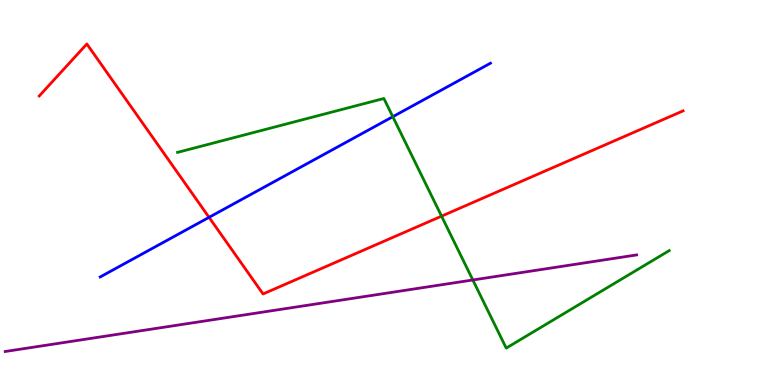[{'lines': ['blue', 'red'], 'intersections': [{'x': 2.7, 'y': 4.35}]}, {'lines': ['green', 'red'], 'intersections': [{'x': 5.7, 'y': 4.39}]}, {'lines': ['purple', 'red'], 'intersections': []}, {'lines': ['blue', 'green'], 'intersections': [{'x': 5.07, 'y': 6.97}]}, {'lines': ['blue', 'purple'], 'intersections': []}, {'lines': ['green', 'purple'], 'intersections': [{'x': 6.1, 'y': 2.73}]}]